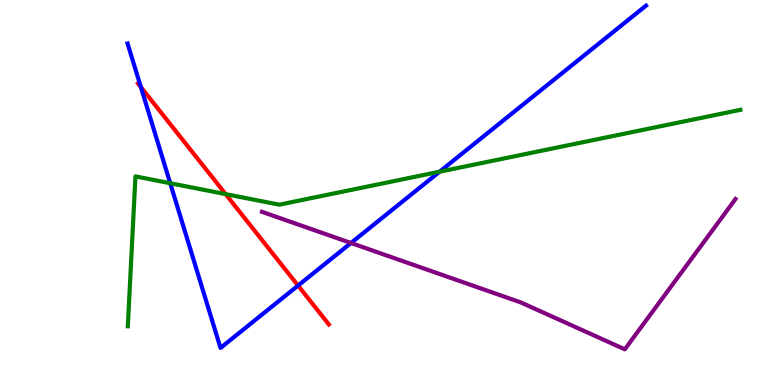[{'lines': ['blue', 'red'], 'intersections': [{'x': 1.82, 'y': 7.74}, {'x': 3.85, 'y': 2.58}]}, {'lines': ['green', 'red'], 'intersections': [{'x': 2.91, 'y': 4.96}]}, {'lines': ['purple', 'red'], 'intersections': []}, {'lines': ['blue', 'green'], 'intersections': [{'x': 2.2, 'y': 5.24}, {'x': 5.67, 'y': 5.54}]}, {'lines': ['blue', 'purple'], 'intersections': [{'x': 4.53, 'y': 3.69}]}, {'lines': ['green', 'purple'], 'intersections': []}]